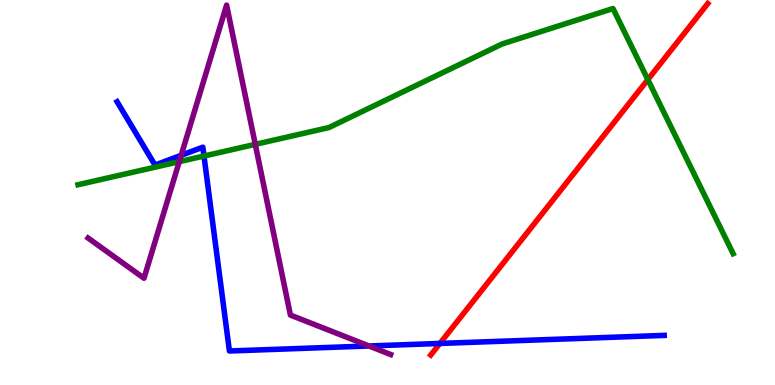[{'lines': ['blue', 'red'], 'intersections': [{'x': 5.68, 'y': 1.08}]}, {'lines': ['green', 'red'], 'intersections': [{'x': 8.36, 'y': 7.93}]}, {'lines': ['purple', 'red'], 'intersections': []}, {'lines': ['blue', 'green'], 'intersections': [{'x': 2.63, 'y': 5.95}]}, {'lines': ['blue', 'purple'], 'intersections': [{'x': 2.34, 'y': 5.97}, {'x': 4.76, 'y': 1.01}]}, {'lines': ['green', 'purple'], 'intersections': [{'x': 2.31, 'y': 5.8}, {'x': 3.29, 'y': 6.25}]}]